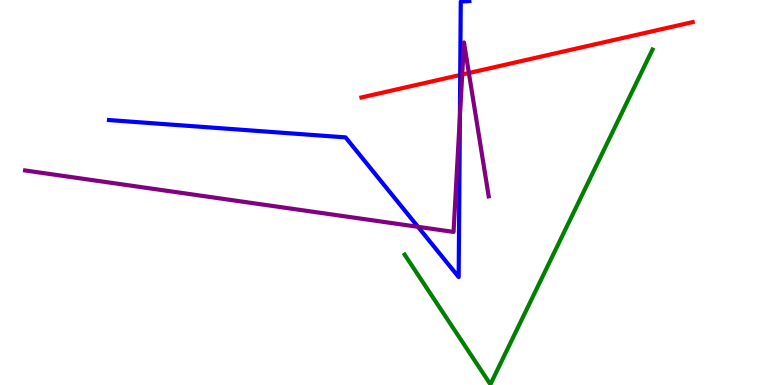[{'lines': ['blue', 'red'], 'intersections': [{'x': 5.94, 'y': 8.05}]}, {'lines': ['green', 'red'], 'intersections': []}, {'lines': ['purple', 'red'], 'intersections': [{'x': 5.96, 'y': 8.06}, {'x': 6.05, 'y': 8.1}]}, {'lines': ['blue', 'green'], 'intersections': []}, {'lines': ['blue', 'purple'], 'intersections': [{'x': 5.39, 'y': 4.11}, {'x': 5.93, 'y': 6.97}]}, {'lines': ['green', 'purple'], 'intersections': []}]